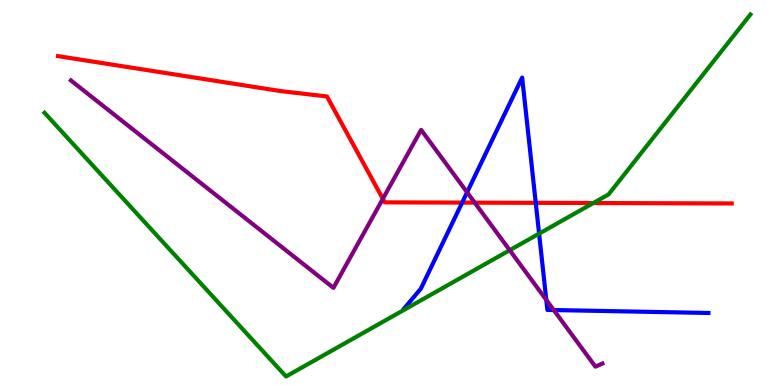[{'lines': ['blue', 'red'], 'intersections': [{'x': 5.96, 'y': 4.74}, {'x': 6.91, 'y': 4.73}]}, {'lines': ['green', 'red'], 'intersections': [{'x': 7.66, 'y': 4.73}]}, {'lines': ['purple', 'red'], 'intersections': [{'x': 4.94, 'y': 4.84}, {'x': 6.13, 'y': 4.74}]}, {'lines': ['blue', 'green'], 'intersections': [{'x': 6.96, 'y': 3.93}]}, {'lines': ['blue', 'purple'], 'intersections': [{'x': 6.03, 'y': 5.01}, {'x': 7.05, 'y': 2.21}, {'x': 7.15, 'y': 1.95}]}, {'lines': ['green', 'purple'], 'intersections': [{'x': 6.58, 'y': 3.5}]}]